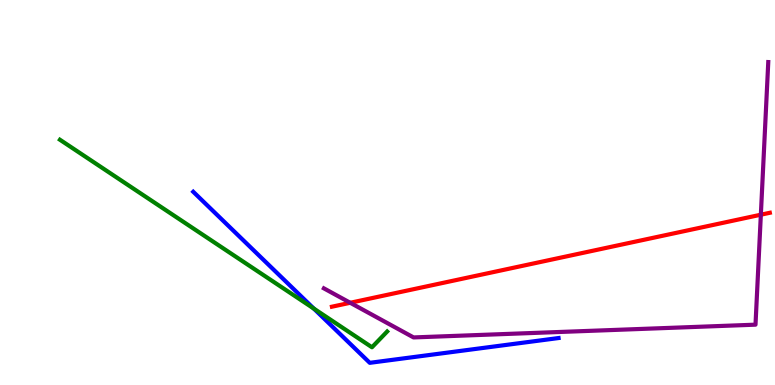[{'lines': ['blue', 'red'], 'intersections': []}, {'lines': ['green', 'red'], 'intersections': []}, {'lines': ['purple', 'red'], 'intersections': [{'x': 4.52, 'y': 2.14}, {'x': 9.82, 'y': 4.42}]}, {'lines': ['blue', 'green'], 'intersections': [{'x': 4.05, 'y': 1.99}]}, {'lines': ['blue', 'purple'], 'intersections': []}, {'lines': ['green', 'purple'], 'intersections': []}]